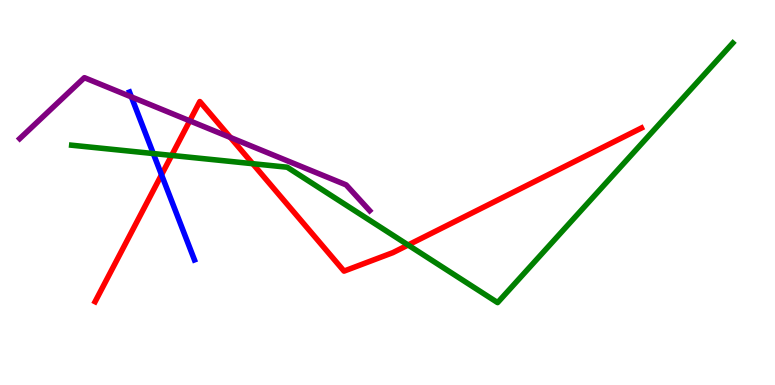[{'lines': ['blue', 'red'], 'intersections': [{'x': 2.08, 'y': 5.46}]}, {'lines': ['green', 'red'], 'intersections': [{'x': 2.21, 'y': 5.96}, {'x': 3.26, 'y': 5.75}, {'x': 5.27, 'y': 3.64}]}, {'lines': ['purple', 'red'], 'intersections': [{'x': 2.45, 'y': 6.86}, {'x': 2.97, 'y': 6.43}]}, {'lines': ['blue', 'green'], 'intersections': [{'x': 1.98, 'y': 6.01}]}, {'lines': ['blue', 'purple'], 'intersections': [{'x': 1.7, 'y': 7.48}]}, {'lines': ['green', 'purple'], 'intersections': []}]